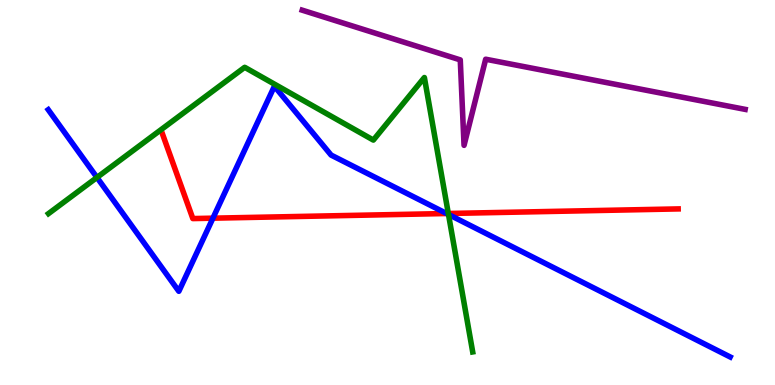[{'lines': ['blue', 'red'], 'intersections': [{'x': 2.75, 'y': 4.33}, {'x': 5.76, 'y': 4.45}]}, {'lines': ['green', 'red'], 'intersections': [{'x': 5.78, 'y': 4.45}]}, {'lines': ['purple', 'red'], 'intersections': []}, {'lines': ['blue', 'green'], 'intersections': [{'x': 1.25, 'y': 5.39}, {'x': 5.79, 'y': 4.43}]}, {'lines': ['blue', 'purple'], 'intersections': []}, {'lines': ['green', 'purple'], 'intersections': []}]